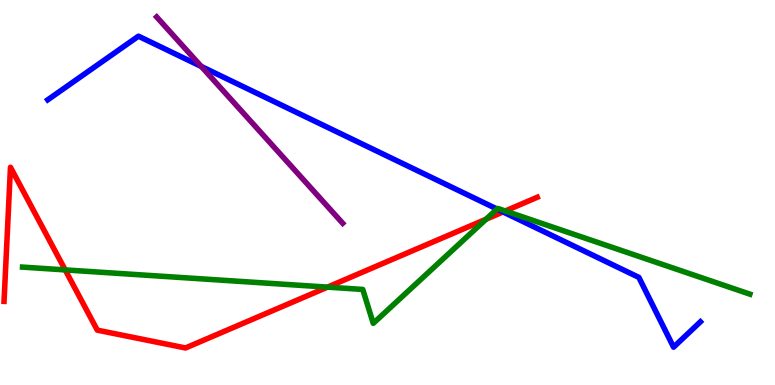[{'lines': ['blue', 'red'], 'intersections': [{'x': 6.49, 'y': 4.5}]}, {'lines': ['green', 'red'], 'intersections': [{'x': 0.841, 'y': 2.99}, {'x': 4.23, 'y': 2.54}, {'x': 6.27, 'y': 4.31}, {'x': 6.52, 'y': 4.52}]}, {'lines': ['purple', 'red'], 'intersections': []}, {'lines': ['blue', 'green'], 'intersections': [{'x': 6.41, 'y': 4.57}]}, {'lines': ['blue', 'purple'], 'intersections': [{'x': 2.6, 'y': 8.27}]}, {'lines': ['green', 'purple'], 'intersections': []}]